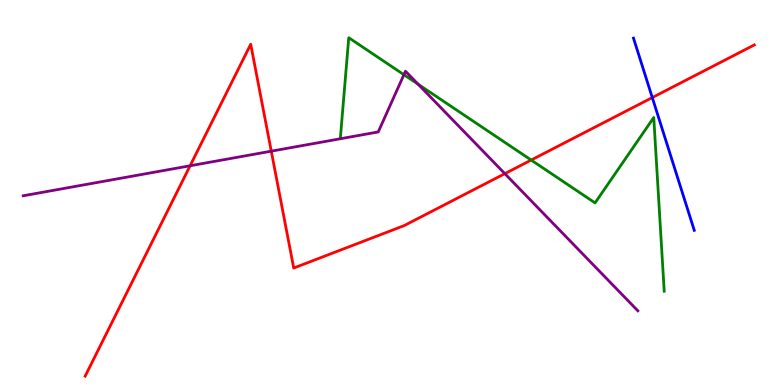[{'lines': ['blue', 'red'], 'intersections': [{'x': 8.42, 'y': 7.47}]}, {'lines': ['green', 'red'], 'intersections': [{'x': 6.85, 'y': 5.84}]}, {'lines': ['purple', 'red'], 'intersections': [{'x': 2.45, 'y': 5.69}, {'x': 3.5, 'y': 6.07}, {'x': 6.51, 'y': 5.49}]}, {'lines': ['blue', 'green'], 'intersections': []}, {'lines': ['blue', 'purple'], 'intersections': []}, {'lines': ['green', 'purple'], 'intersections': [{'x': 5.21, 'y': 8.06}, {'x': 5.4, 'y': 7.81}]}]